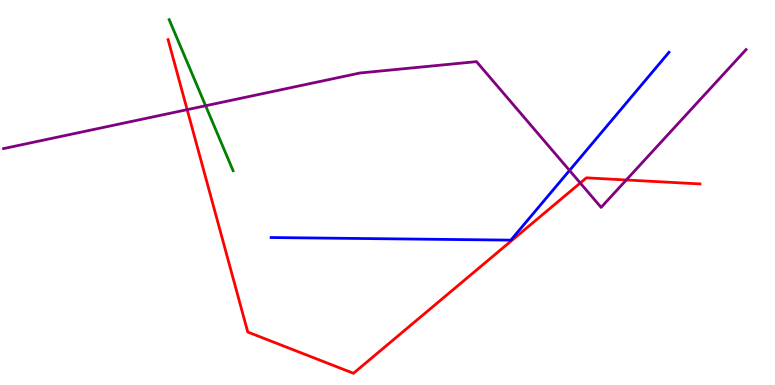[{'lines': ['blue', 'red'], 'intersections': []}, {'lines': ['green', 'red'], 'intersections': []}, {'lines': ['purple', 'red'], 'intersections': [{'x': 2.42, 'y': 7.15}, {'x': 7.49, 'y': 5.25}, {'x': 8.08, 'y': 5.33}]}, {'lines': ['blue', 'green'], 'intersections': []}, {'lines': ['blue', 'purple'], 'intersections': [{'x': 7.35, 'y': 5.57}]}, {'lines': ['green', 'purple'], 'intersections': [{'x': 2.65, 'y': 7.25}]}]